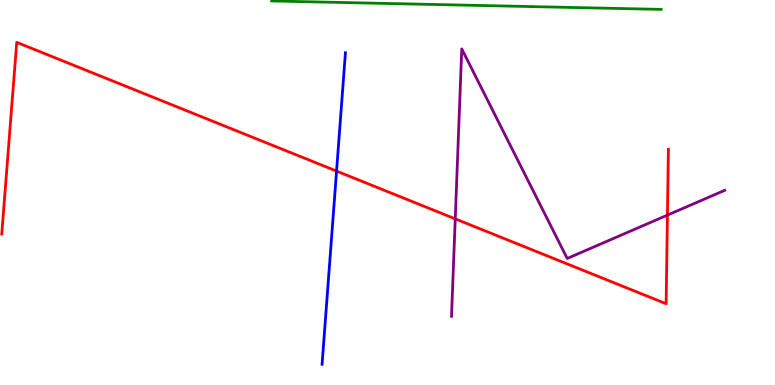[{'lines': ['blue', 'red'], 'intersections': [{'x': 4.34, 'y': 5.56}]}, {'lines': ['green', 'red'], 'intersections': []}, {'lines': ['purple', 'red'], 'intersections': [{'x': 5.87, 'y': 4.32}, {'x': 8.61, 'y': 4.41}]}, {'lines': ['blue', 'green'], 'intersections': []}, {'lines': ['blue', 'purple'], 'intersections': []}, {'lines': ['green', 'purple'], 'intersections': []}]